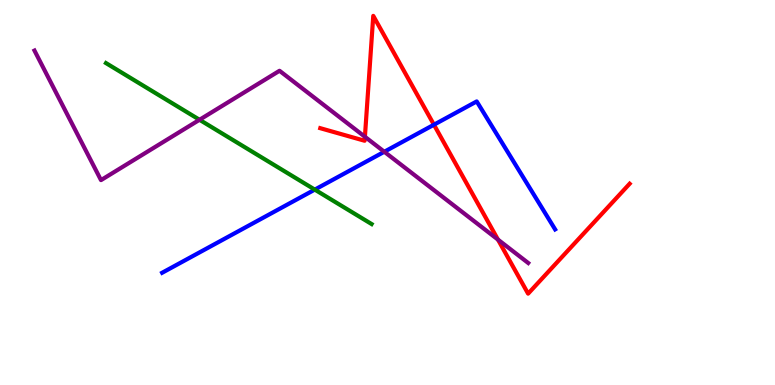[{'lines': ['blue', 'red'], 'intersections': [{'x': 5.6, 'y': 6.76}]}, {'lines': ['green', 'red'], 'intersections': []}, {'lines': ['purple', 'red'], 'intersections': [{'x': 4.71, 'y': 6.45}, {'x': 6.43, 'y': 3.78}]}, {'lines': ['blue', 'green'], 'intersections': [{'x': 4.06, 'y': 5.07}]}, {'lines': ['blue', 'purple'], 'intersections': [{'x': 4.96, 'y': 6.06}]}, {'lines': ['green', 'purple'], 'intersections': [{'x': 2.57, 'y': 6.89}]}]